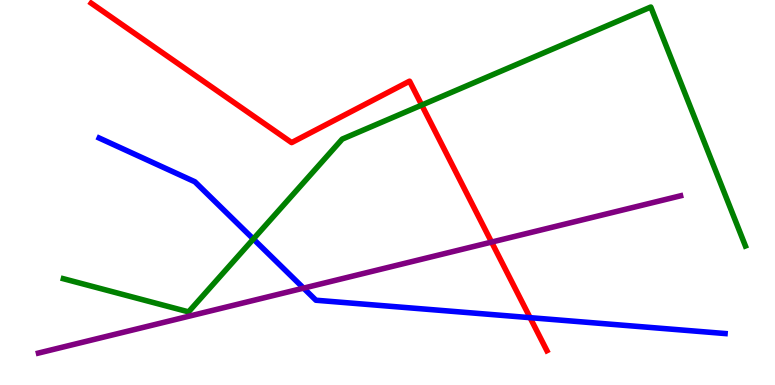[{'lines': ['blue', 'red'], 'intersections': [{'x': 6.84, 'y': 1.75}]}, {'lines': ['green', 'red'], 'intersections': [{'x': 5.44, 'y': 7.27}]}, {'lines': ['purple', 'red'], 'intersections': [{'x': 6.34, 'y': 3.71}]}, {'lines': ['blue', 'green'], 'intersections': [{'x': 3.27, 'y': 3.79}]}, {'lines': ['blue', 'purple'], 'intersections': [{'x': 3.92, 'y': 2.52}]}, {'lines': ['green', 'purple'], 'intersections': []}]